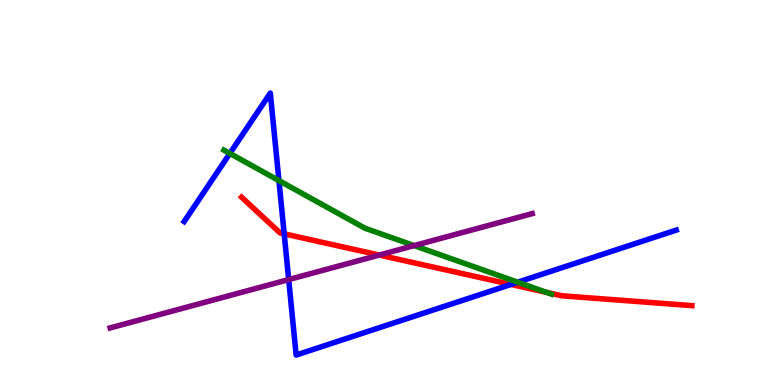[{'lines': ['blue', 'red'], 'intersections': [{'x': 3.67, 'y': 3.93}, {'x': 6.59, 'y': 2.61}]}, {'lines': ['green', 'red'], 'intersections': [{'x': 7.05, 'y': 2.41}]}, {'lines': ['purple', 'red'], 'intersections': [{'x': 4.89, 'y': 3.38}]}, {'lines': ['blue', 'green'], 'intersections': [{'x': 2.97, 'y': 6.01}, {'x': 3.6, 'y': 5.31}, {'x': 6.68, 'y': 2.67}]}, {'lines': ['blue', 'purple'], 'intersections': [{'x': 3.73, 'y': 2.74}]}, {'lines': ['green', 'purple'], 'intersections': [{'x': 5.34, 'y': 3.62}]}]